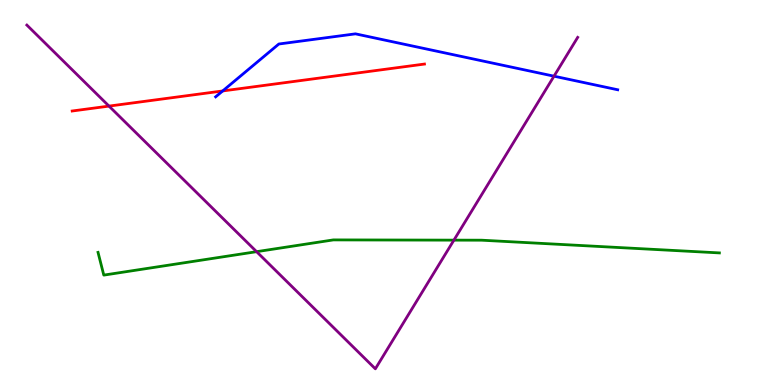[{'lines': ['blue', 'red'], 'intersections': [{'x': 2.87, 'y': 7.64}]}, {'lines': ['green', 'red'], 'intersections': []}, {'lines': ['purple', 'red'], 'intersections': [{'x': 1.41, 'y': 7.24}]}, {'lines': ['blue', 'green'], 'intersections': []}, {'lines': ['blue', 'purple'], 'intersections': [{'x': 7.15, 'y': 8.02}]}, {'lines': ['green', 'purple'], 'intersections': [{'x': 3.31, 'y': 3.46}, {'x': 5.86, 'y': 3.76}]}]